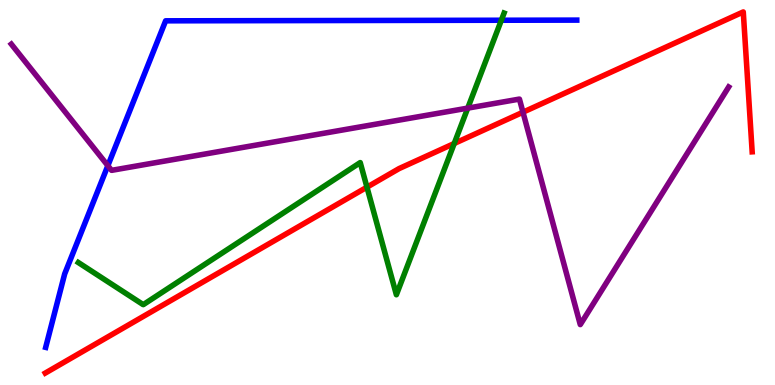[{'lines': ['blue', 'red'], 'intersections': []}, {'lines': ['green', 'red'], 'intersections': [{'x': 4.73, 'y': 5.14}, {'x': 5.86, 'y': 6.27}]}, {'lines': ['purple', 'red'], 'intersections': [{'x': 6.75, 'y': 7.09}]}, {'lines': ['blue', 'green'], 'intersections': [{'x': 6.47, 'y': 9.47}]}, {'lines': ['blue', 'purple'], 'intersections': [{'x': 1.39, 'y': 5.7}]}, {'lines': ['green', 'purple'], 'intersections': [{'x': 6.04, 'y': 7.19}]}]